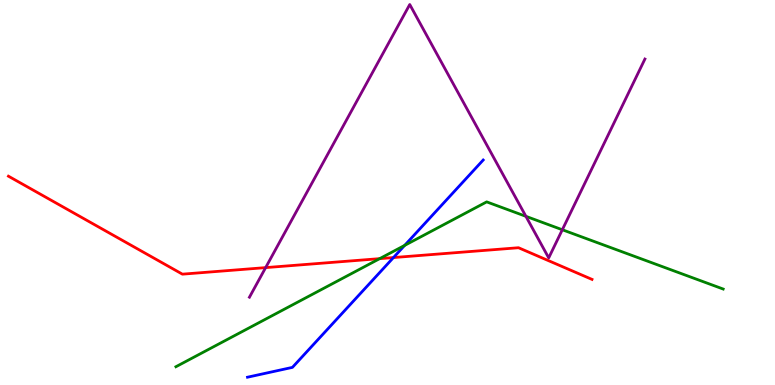[{'lines': ['blue', 'red'], 'intersections': [{'x': 5.08, 'y': 3.31}]}, {'lines': ['green', 'red'], 'intersections': [{'x': 4.9, 'y': 3.28}]}, {'lines': ['purple', 'red'], 'intersections': [{'x': 3.43, 'y': 3.05}]}, {'lines': ['blue', 'green'], 'intersections': [{'x': 5.22, 'y': 3.63}]}, {'lines': ['blue', 'purple'], 'intersections': []}, {'lines': ['green', 'purple'], 'intersections': [{'x': 6.79, 'y': 4.38}, {'x': 7.26, 'y': 4.03}]}]